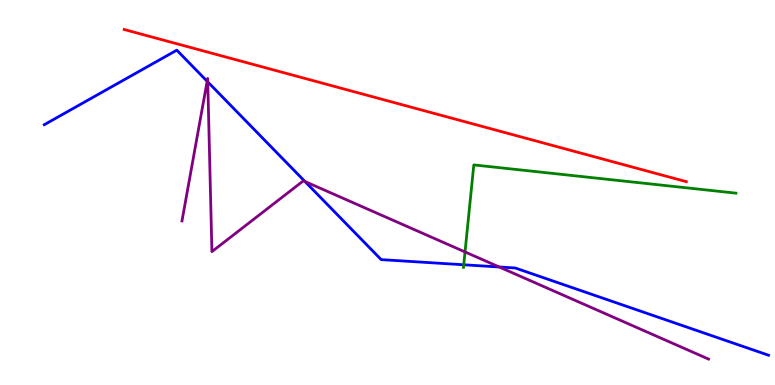[{'lines': ['blue', 'red'], 'intersections': []}, {'lines': ['green', 'red'], 'intersections': []}, {'lines': ['purple', 'red'], 'intersections': []}, {'lines': ['blue', 'green'], 'intersections': [{'x': 5.98, 'y': 3.12}]}, {'lines': ['blue', 'purple'], 'intersections': [{'x': 2.67, 'y': 7.89}, {'x': 2.68, 'y': 7.87}, {'x': 3.94, 'y': 5.29}, {'x': 6.44, 'y': 3.07}]}, {'lines': ['green', 'purple'], 'intersections': [{'x': 6.0, 'y': 3.46}]}]